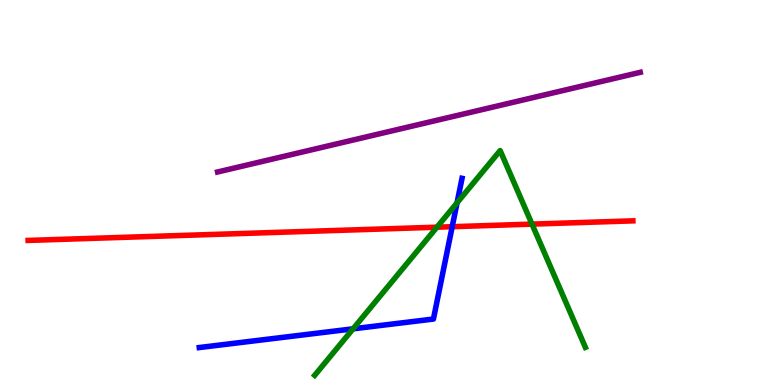[{'lines': ['blue', 'red'], 'intersections': [{'x': 5.83, 'y': 4.11}]}, {'lines': ['green', 'red'], 'intersections': [{'x': 5.64, 'y': 4.1}, {'x': 6.86, 'y': 4.18}]}, {'lines': ['purple', 'red'], 'intersections': []}, {'lines': ['blue', 'green'], 'intersections': [{'x': 4.56, 'y': 1.46}, {'x': 5.9, 'y': 4.73}]}, {'lines': ['blue', 'purple'], 'intersections': []}, {'lines': ['green', 'purple'], 'intersections': []}]